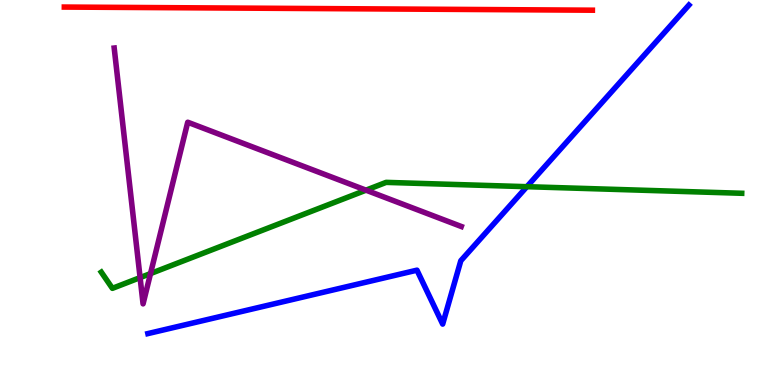[{'lines': ['blue', 'red'], 'intersections': []}, {'lines': ['green', 'red'], 'intersections': []}, {'lines': ['purple', 'red'], 'intersections': []}, {'lines': ['blue', 'green'], 'intersections': [{'x': 6.8, 'y': 5.15}]}, {'lines': ['blue', 'purple'], 'intersections': []}, {'lines': ['green', 'purple'], 'intersections': [{'x': 1.81, 'y': 2.79}, {'x': 1.94, 'y': 2.89}, {'x': 4.72, 'y': 5.06}]}]